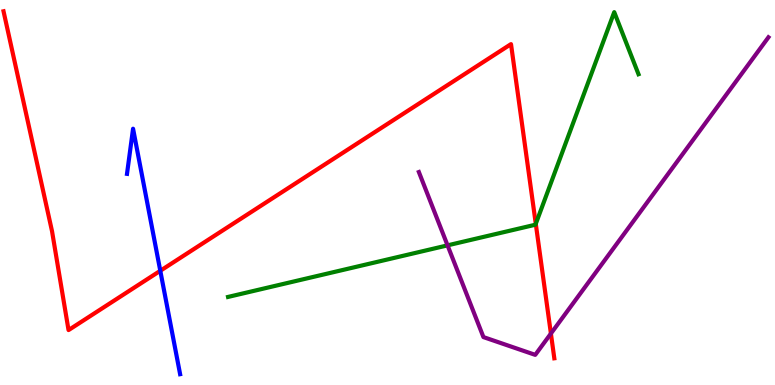[{'lines': ['blue', 'red'], 'intersections': [{'x': 2.07, 'y': 2.97}]}, {'lines': ['green', 'red'], 'intersections': [{'x': 6.91, 'y': 4.19}]}, {'lines': ['purple', 'red'], 'intersections': [{'x': 7.11, 'y': 1.34}]}, {'lines': ['blue', 'green'], 'intersections': []}, {'lines': ['blue', 'purple'], 'intersections': []}, {'lines': ['green', 'purple'], 'intersections': [{'x': 5.77, 'y': 3.63}]}]